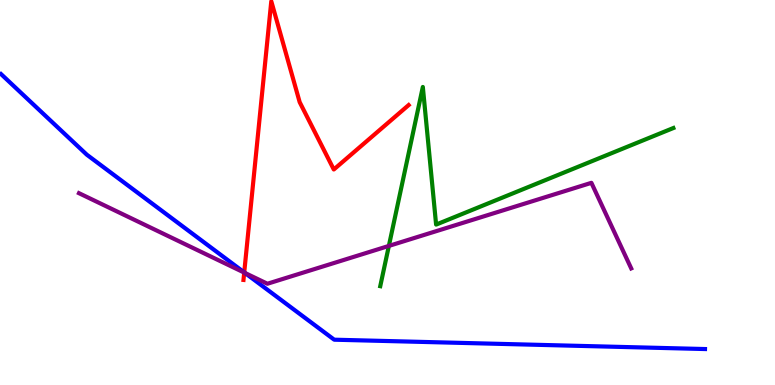[{'lines': ['blue', 'red'], 'intersections': [{'x': 3.15, 'y': 2.92}]}, {'lines': ['green', 'red'], 'intersections': []}, {'lines': ['purple', 'red'], 'intersections': [{'x': 3.15, 'y': 2.92}]}, {'lines': ['blue', 'green'], 'intersections': []}, {'lines': ['blue', 'purple'], 'intersections': [{'x': 3.16, 'y': 2.91}]}, {'lines': ['green', 'purple'], 'intersections': [{'x': 5.02, 'y': 3.61}]}]